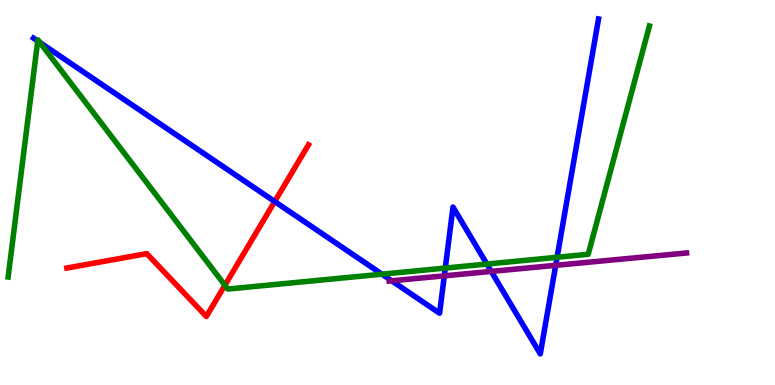[{'lines': ['blue', 'red'], 'intersections': [{'x': 3.54, 'y': 4.77}]}, {'lines': ['green', 'red'], 'intersections': [{'x': 2.9, 'y': 2.59}]}, {'lines': ['purple', 'red'], 'intersections': []}, {'lines': ['blue', 'green'], 'intersections': [{'x': 0.487, 'y': 8.93}, {'x': 0.514, 'y': 8.9}, {'x': 4.93, 'y': 2.88}, {'x': 5.75, 'y': 3.04}, {'x': 6.28, 'y': 3.14}, {'x': 7.19, 'y': 3.32}]}, {'lines': ['blue', 'purple'], 'intersections': [{'x': 5.05, 'y': 2.71}, {'x': 5.73, 'y': 2.84}, {'x': 6.34, 'y': 2.95}, {'x': 7.17, 'y': 3.11}]}, {'lines': ['green', 'purple'], 'intersections': []}]